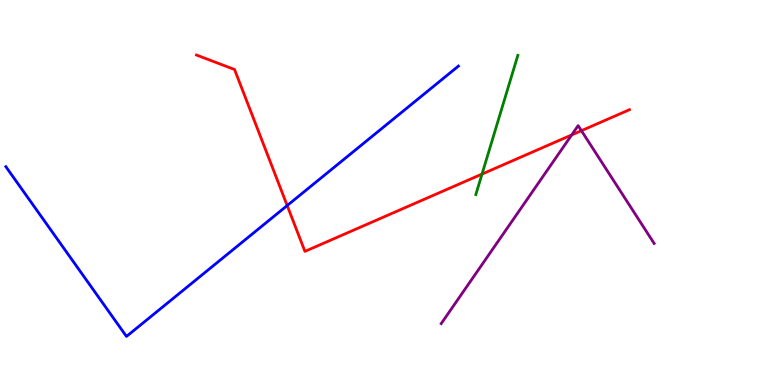[{'lines': ['blue', 'red'], 'intersections': [{'x': 3.71, 'y': 4.66}]}, {'lines': ['green', 'red'], 'intersections': [{'x': 6.22, 'y': 5.48}]}, {'lines': ['purple', 'red'], 'intersections': [{'x': 7.38, 'y': 6.5}, {'x': 7.5, 'y': 6.61}]}, {'lines': ['blue', 'green'], 'intersections': []}, {'lines': ['blue', 'purple'], 'intersections': []}, {'lines': ['green', 'purple'], 'intersections': []}]